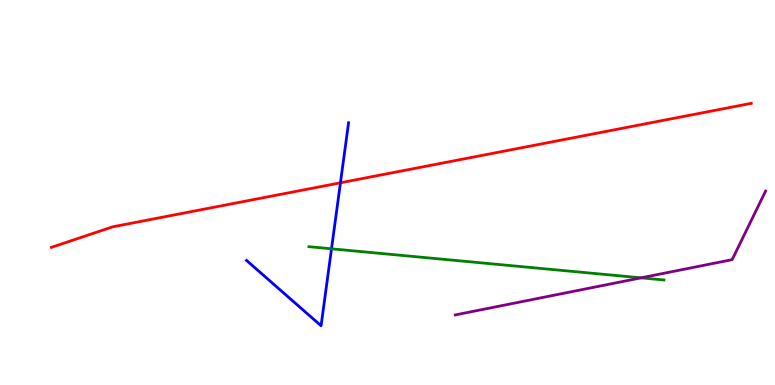[{'lines': ['blue', 'red'], 'intersections': [{'x': 4.39, 'y': 5.25}]}, {'lines': ['green', 'red'], 'intersections': []}, {'lines': ['purple', 'red'], 'intersections': []}, {'lines': ['blue', 'green'], 'intersections': [{'x': 4.28, 'y': 3.54}]}, {'lines': ['blue', 'purple'], 'intersections': []}, {'lines': ['green', 'purple'], 'intersections': [{'x': 8.27, 'y': 2.78}]}]